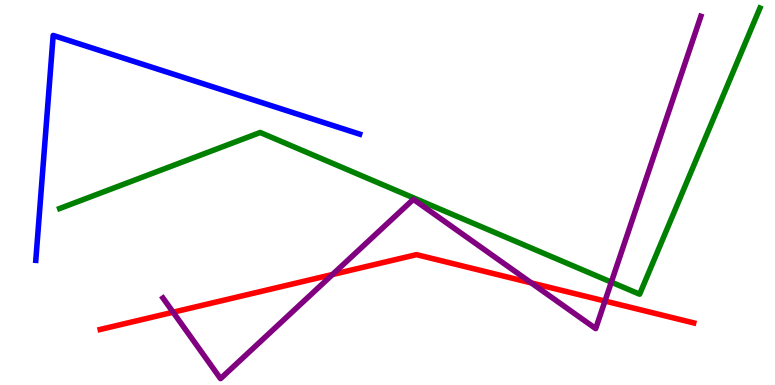[{'lines': ['blue', 'red'], 'intersections': []}, {'lines': ['green', 'red'], 'intersections': []}, {'lines': ['purple', 'red'], 'intersections': [{'x': 2.23, 'y': 1.89}, {'x': 4.29, 'y': 2.87}, {'x': 6.86, 'y': 2.65}, {'x': 7.81, 'y': 2.18}]}, {'lines': ['blue', 'green'], 'intersections': []}, {'lines': ['blue', 'purple'], 'intersections': []}, {'lines': ['green', 'purple'], 'intersections': [{'x': 7.89, 'y': 2.67}]}]